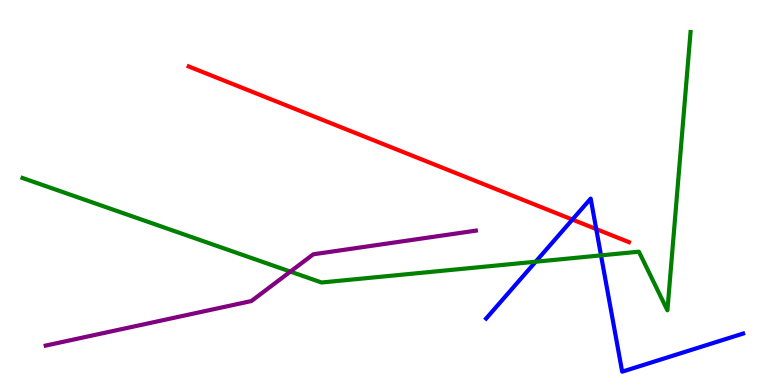[{'lines': ['blue', 'red'], 'intersections': [{'x': 7.39, 'y': 4.3}, {'x': 7.69, 'y': 4.05}]}, {'lines': ['green', 'red'], 'intersections': []}, {'lines': ['purple', 'red'], 'intersections': []}, {'lines': ['blue', 'green'], 'intersections': [{'x': 6.91, 'y': 3.2}, {'x': 7.76, 'y': 3.37}]}, {'lines': ['blue', 'purple'], 'intersections': []}, {'lines': ['green', 'purple'], 'intersections': [{'x': 3.75, 'y': 2.95}]}]